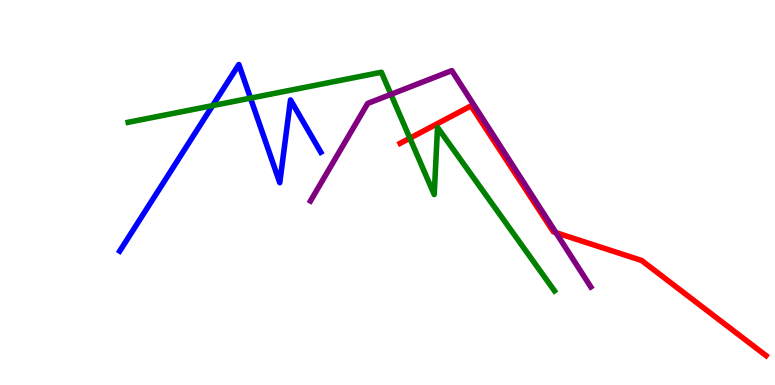[{'lines': ['blue', 'red'], 'intersections': []}, {'lines': ['green', 'red'], 'intersections': [{'x': 5.29, 'y': 6.41}]}, {'lines': ['purple', 'red'], 'intersections': [{'x': 7.17, 'y': 3.96}]}, {'lines': ['blue', 'green'], 'intersections': [{'x': 2.74, 'y': 7.26}, {'x': 3.23, 'y': 7.45}]}, {'lines': ['blue', 'purple'], 'intersections': []}, {'lines': ['green', 'purple'], 'intersections': [{'x': 5.04, 'y': 7.55}]}]